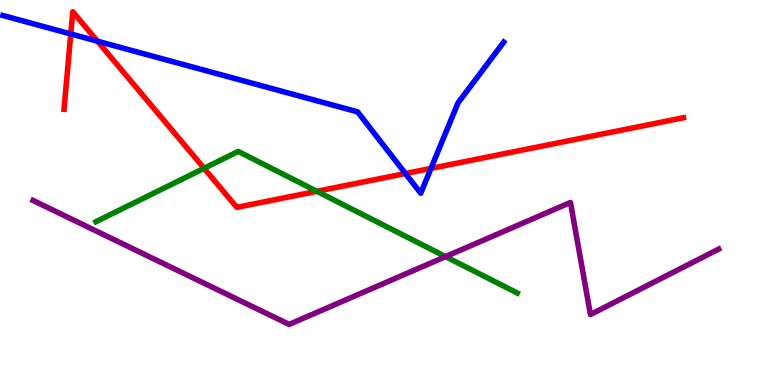[{'lines': ['blue', 'red'], 'intersections': [{'x': 0.913, 'y': 9.12}, {'x': 1.26, 'y': 8.93}, {'x': 5.23, 'y': 5.49}, {'x': 5.56, 'y': 5.63}]}, {'lines': ['green', 'red'], 'intersections': [{'x': 2.63, 'y': 5.63}, {'x': 4.09, 'y': 5.03}]}, {'lines': ['purple', 'red'], 'intersections': []}, {'lines': ['blue', 'green'], 'intersections': []}, {'lines': ['blue', 'purple'], 'intersections': []}, {'lines': ['green', 'purple'], 'intersections': [{'x': 5.75, 'y': 3.33}]}]